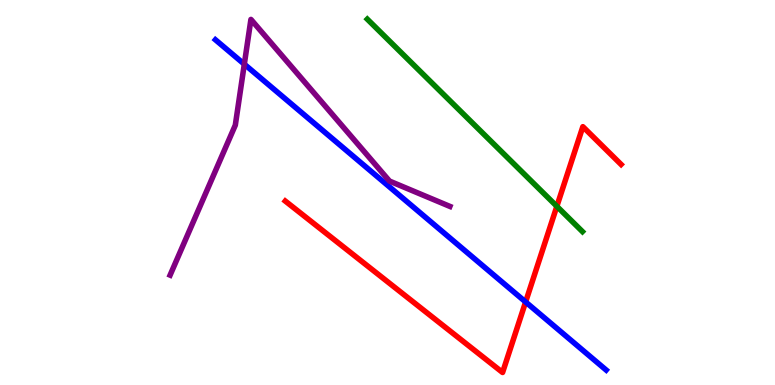[{'lines': ['blue', 'red'], 'intersections': [{'x': 6.78, 'y': 2.16}]}, {'lines': ['green', 'red'], 'intersections': [{'x': 7.19, 'y': 4.64}]}, {'lines': ['purple', 'red'], 'intersections': []}, {'lines': ['blue', 'green'], 'intersections': []}, {'lines': ['blue', 'purple'], 'intersections': [{'x': 3.15, 'y': 8.33}]}, {'lines': ['green', 'purple'], 'intersections': []}]